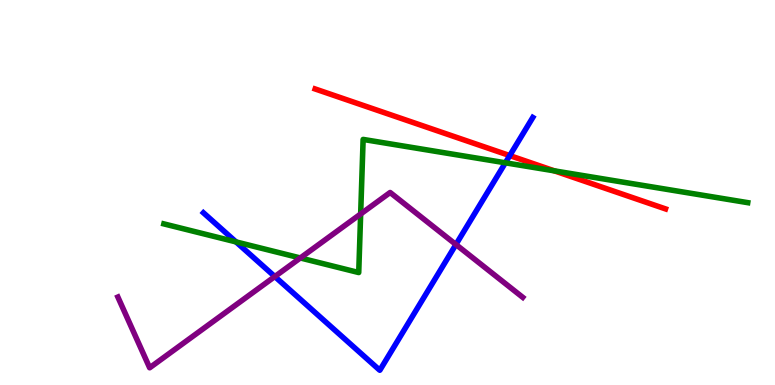[{'lines': ['blue', 'red'], 'intersections': [{'x': 6.58, 'y': 5.96}]}, {'lines': ['green', 'red'], 'intersections': [{'x': 7.15, 'y': 5.56}]}, {'lines': ['purple', 'red'], 'intersections': []}, {'lines': ['blue', 'green'], 'intersections': [{'x': 3.05, 'y': 3.72}, {'x': 6.52, 'y': 5.77}]}, {'lines': ['blue', 'purple'], 'intersections': [{'x': 3.55, 'y': 2.82}, {'x': 5.88, 'y': 3.65}]}, {'lines': ['green', 'purple'], 'intersections': [{'x': 3.88, 'y': 3.3}, {'x': 4.65, 'y': 4.44}]}]